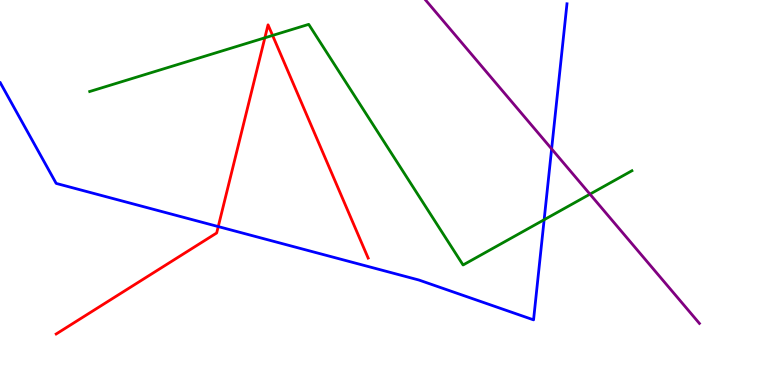[{'lines': ['blue', 'red'], 'intersections': [{'x': 2.82, 'y': 4.11}]}, {'lines': ['green', 'red'], 'intersections': [{'x': 3.42, 'y': 9.02}, {'x': 3.52, 'y': 9.08}]}, {'lines': ['purple', 'red'], 'intersections': []}, {'lines': ['blue', 'green'], 'intersections': [{'x': 7.02, 'y': 4.29}]}, {'lines': ['blue', 'purple'], 'intersections': [{'x': 7.12, 'y': 6.13}]}, {'lines': ['green', 'purple'], 'intersections': [{'x': 7.61, 'y': 4.96}]}]